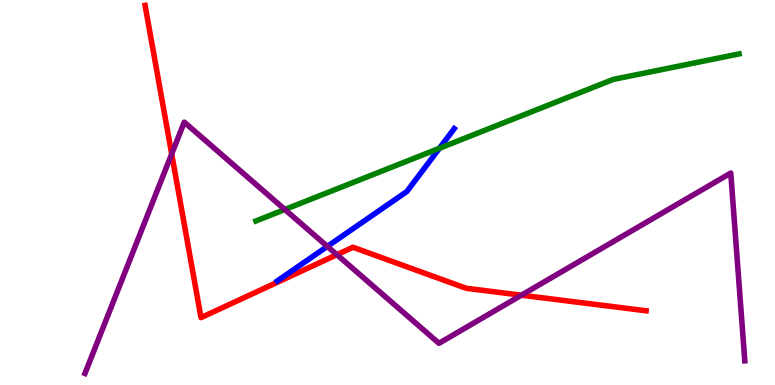[{'lines': ['blue', 'red'], 'intersections': []}, {'lines': ['green', 'red'], 'intersections': []}, {'lines': ['purple', 'red'], 'intersections': [{'x': 2.22, 'y': 6.0}, {'x': 4.35, 'y': 3.38}, {'x': 6.73, 'y': 2.33}]}, {'lines': ['blue', 'green'], 'intersections': [{'x': 5.67, 'y': 6.15}]}, {'lines': ['blue', 'purple'], 'intersections': [{'x': 4.22, 'y': 3.6}]}, {'lines': ['green', 'purple'], 'intersections': [{'x': 3.68, 'y': 4.56}]}]